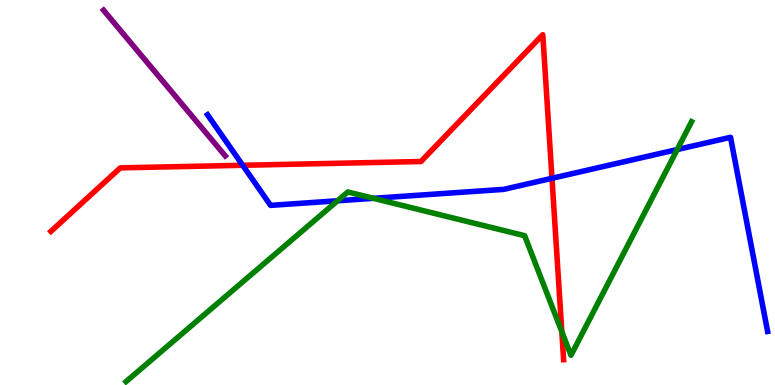[{'lines': ['blue', 'red'], 'intersections': [{'x': 3.13, 'y': 5.71}, {'x': 7.12, 'y': 5.37}]}, {'lines': ['green', 'red'], 'intersections': [{'x': 7.25, 'y': 1.38}]}, {'lines': ['purple', 'red'], 'intersections': []}, {'lines': ['blue', 'green'], 'intersections': [{'x': 4.36, 'y': 4.79}, {'x': 4.82, 'y': 4.85}, {'x': 8.74, 'y': 6.12}]}, {'lines': ['blue', 'purple'], 'intersections': []}, {'lines': ['green', 'purple'], 'intersections': []}]